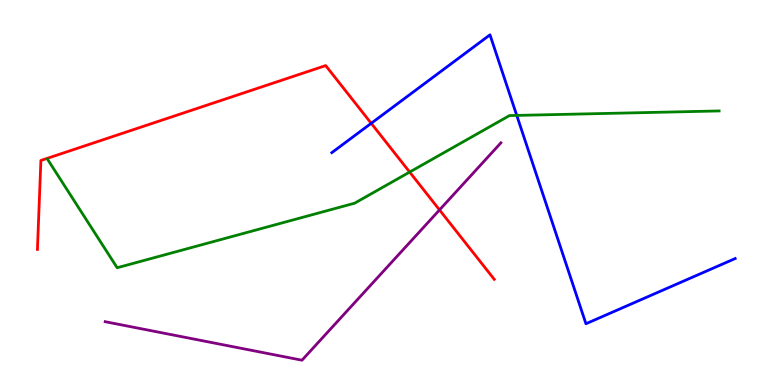[{'lines': ['blue', 'red'], 'intersections': [{'x': 4.79, 'y': 6.8}]}, {'lines': ['green', 'red'], 'intersections': [{'x': 5.29, 'y': 5.53}]}, {'lines': ['purple', 'red'], 'intersections': [{'x': 5.67, 'y': 4.55}]}, {'lines': ['blue', 'green'], 'intersections': [{'x': 6.67, 'y': 7.0}]}, {'lines': ['blue', 'purple'], 'intersections': []}, {'lines': ['green', 'purple'], 'intersections': []}]